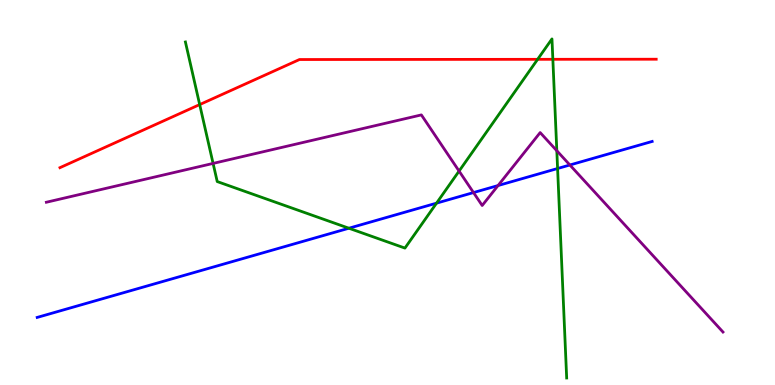[{'lines': ['blue', 'red'], 'intersections': []}, {'lines': ['green', 'red'], 'intersections': [{'x': 2.58, 'y': 7.28}, {'x': 6.94, 'y': 8.46}, {'x': 7.13, 'y': 8.46}]}, {'lines': ['purple', 'red'], 'intersections': []}, {'lines': ['blue', 'green'], 'intersections': [{'x': 4.5, 'y': 4.07}, {'x': 5.63, 'y': 4.72}, {'x': 7.19, 'y': 5.62}]}, {'lines': ['blue', 'purple'], 'intersections': [{'x': 6.11, 'y': 5.0}, {'x': 6.43, 'y': 5.18}, {'x': 7.35, 'y': 5.71}]}, {'lines': ['green', 'purple'], 'intersections': [{'x': 2.75, 'y': 5.76}, {'x': 5.92, 'y': 5.56}, {'x': 7.18, 'y': 6.08}]}]